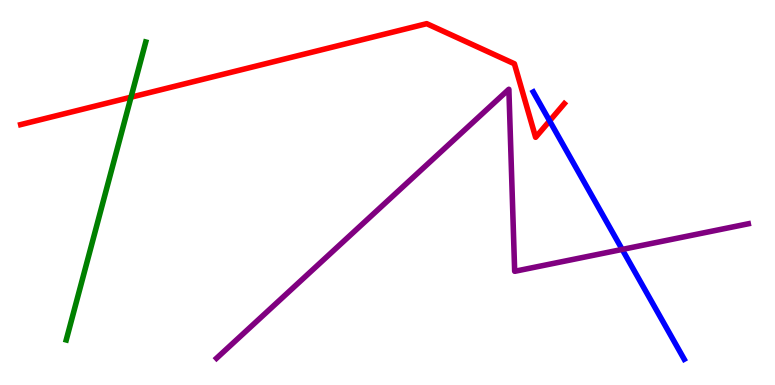[{'lines': ['blue', 'red'], 'intersections': [{'x': 7.09, 'y': 6.86}]}, {'lines': ['green', 'red'], 'intersections': [{'x': 1.69, 'y': 7.48}]}, {'lines': ['purple', 'red'], 'intersections': []}, {'lines': ['blue', 'green'], 'intersections': []}, {'lines': ['blue', 'purple'], 'intersections': [{'x': 8.03, 'y': 3.52}]}, {'lines': ['green', 'purple'], 'intersections': []}]